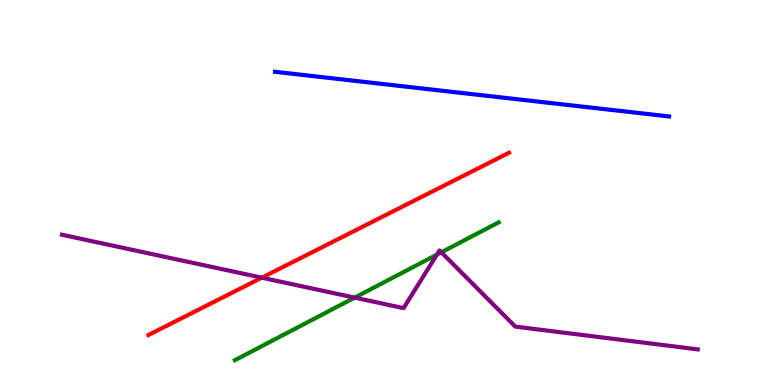[{'lines': ['blue', 'red'], 'intersections': []}, {'lines': ['green', 'red'], 'intersections': []}, {'lines': ['purple', 'red'], 'intersections': [{'x': 3.38, 'y': 2.79}]}, {'lines': ['blue', 'green'], 'intersections': []}, {'lines': ['blue', 'purple'], 'intersections': []}, {'lines': ['green', 'purple'], 'intersections': [{'x': 4.58, 'y': 2.27}, {'x': 5.64, 'y': 3.39}, {'x': 5.7, 'y': 3.45}]}]